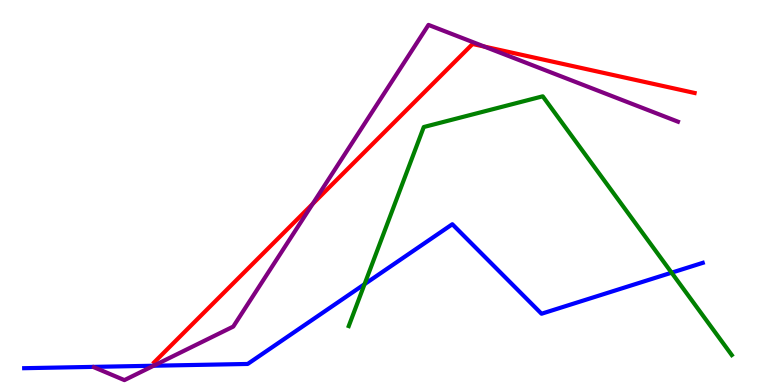[{'lines': ['blue', 'red'], 'intersections': []}, {'lines': ['green', 'red'], 'intersections': []}, {'lines': ['purple', 'red'], 'intersections': [{'x': 4.03, 'y': 4.7}, {'x': 6.25, 'y': 8.79}]}, {'lines': ['blue', 'green'], 'intersections': [{'x': 4.7, 'y': 2.62}, {'x': 8.67, 'y': 2.92}]}, {'lines': ['blue', 'purple'], 'intersections': [{'x': 1.98, 'y': 0.5}]}, {'lines': ['green', 'purple'], 'intersections': []}]